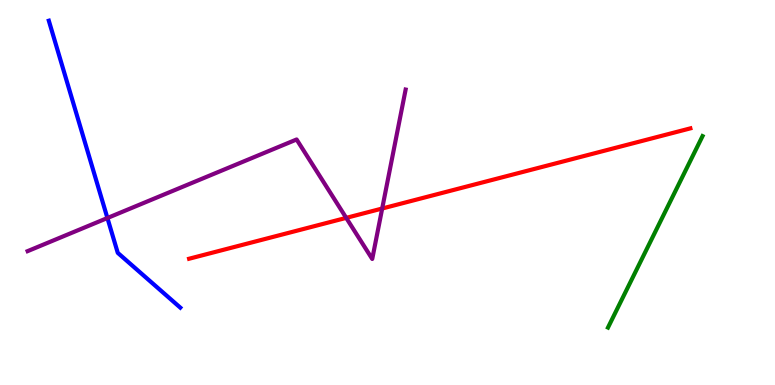[{'lines': ['blue', 'red'], 'intersections': []}, {'lines': ['green', 'red'], 'intersections': []}, {'lines': ['purple', 'red'], 'intersections': [{'x': 4.47, 'y': 4.34}, {'x': 4.93, 'y': 4.58}]}, {'lines': ['blue', 'green'], 'intersections': []}, {'lines': ['blue', 'purple'], 'intersections': [{'x': 1.39, 'y': 4.34}]}, {'lines': ['green', 'purple'], 'intersections': []}]